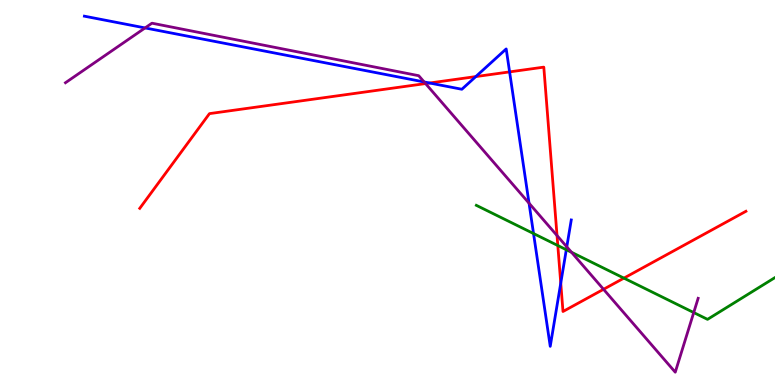[{'lines': ['blue', 'red'], 'intersections': [{'x': 5.54, 'y': 7.84}, {'x': 6.14, 'y': 8.01}, {'x': 6.58, 'y': 8.13}, {'x': 7.24, 'y': 2.65}]}, {'lines': ['green', 'red'], 'intersections': [{'x': 7.2, 'y': 3.62}, {'x': 8.05, 'y': 2.78}]}, {'lines': ['purple', 'red'], 'intersections': [{'x': 5.49, 'y': 7.83}, {'x': 7.19, 'y': 3.88}, {'x': 7.79, 'y': 2.49}]}, {'lines': ['blue', 'green'], 'intersections': [{'x': 6.88, 'y': 3.93}, {'x': 7.31, 'y': 3.51}]}, {'lines': ['blue', 'purple'], 'intersections': [{'x': 1.87, 'y': 9.27}, {'x': 5.47, 'y': 7.87}, {'x': 6.83, 'y': 4.72}, {'x': 7.31, 'y': 3.59}]}, {'lines': ['green', 'purple'], 'intersections': [{'x': 7.37, 'y': 3.45}, {'x': 8.95, 'y': 1.88}]}]